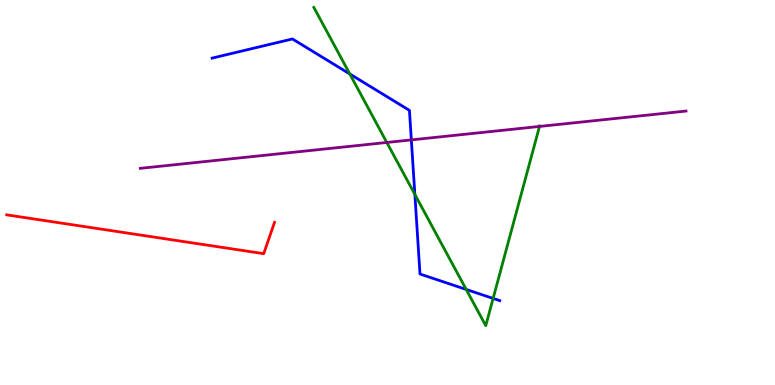[{'lines': ['blue', 'red'], 'intersections': []}, {'lines': ['green', 'red'], 'intersections': []}, {'lines': ['purple', 'red'], 'intersections': []}, {'lines': ['blue', 'green'], 'intersections': [{'x': 4.51, 'y': 8.08}, {'x': 5.35, 'y': 4.95}, {'x': 6.02, 'y': 2.48}, {'x': 6.36, 'y': 2.25}]}, {'lines': ['blue', 'purple'], 'intersections': [{'x': 5.31, 'y': 6.37}]}, {'lines': ['green', 'purple'], 'intersections': [{'x': 4.99, 'y': 6.3}, {'x': 6.96, 'y': 6.72}]}]